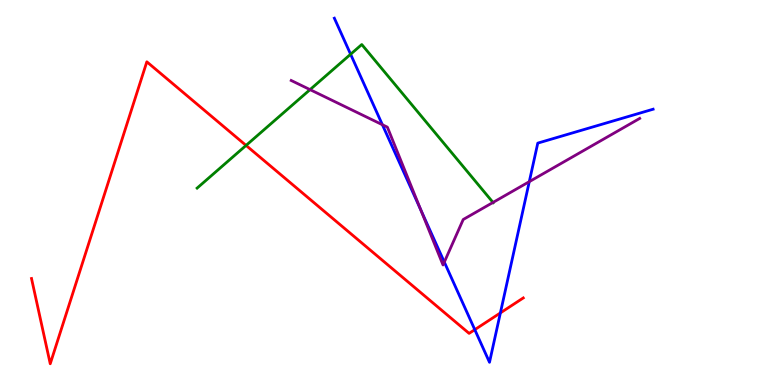[{'lines': ['blue', 'red'], 'intersections': [{'x': 6.13, 'y': 1.44}, {'x': 6.46, 'y': 1.87}]}, {'lines': ['green', 'red'], 'intersections': [{'x': 3.17, 'y': 6.22}]}, {'lines': ['purple', 'red'], 'intersections': []}, {'lines': ['blue', 'green'], 'intersections': [{'x': 4.52, 'y': 8.59}]}, {'lines': ['blue', 'purple'], 'intersections': [{'x': 4.93, 'y': 6.76}, {'x': 5.43, 'y': 4.55}, {'x': 5.73, 'y': 3.19}, {'x': 6.83, 'y': 5.28}]}, {'lines': ['green', 'purple'], 'intersections': [{'x': 4.0, 'y': 7.67}, {'x': 6.36, 'y': 4.74}]}]